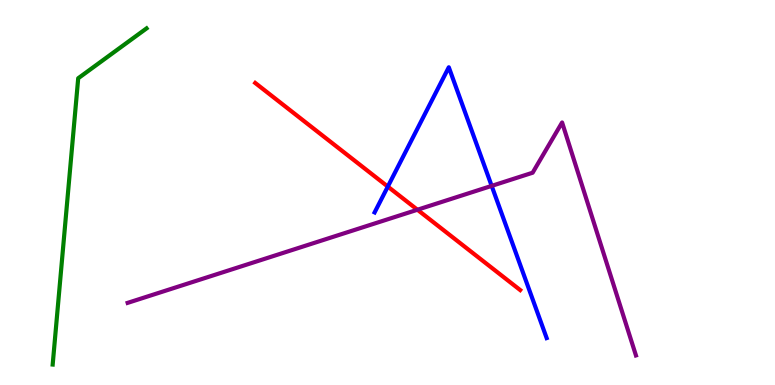[{'lines': ['blue', 'red'], 'intersections': [{'x': 5.0, 'y': 5.15}]}, {'lines': ['green', 'red'], 'intersections': []}, {'lines': ['purple', 'red'], 'intersections': [{'x': 5.39, 'y': 4.55}]}, {'lines': ['blue', 'green'], 'intersections': []}, {'lines': ['blue', 'purple'], 'intersections': [{'x': 6.34, 'y': 5.17}]}, {'lines': ['green', 'purple'], 'intersections': []}]